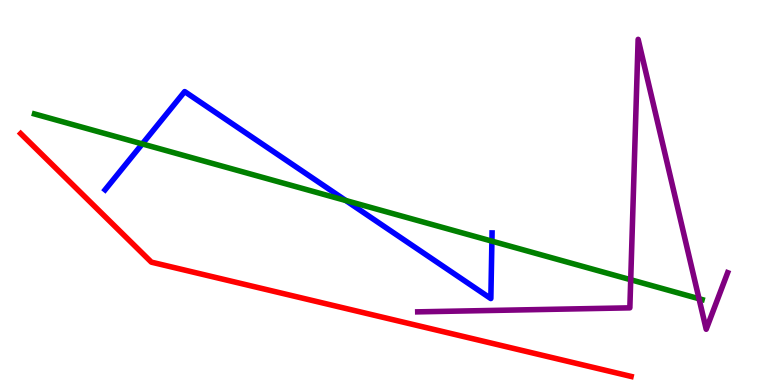[{'lines': ['blue', 'red'], 'intersections': []}, {'lines': ['green', 'red'], 'intersections': []}, {'lines': ['purple', 'red'], 'intersections': []}, {'lines': ['blue', 'green'], 'intersections': [{'x': 1.84, 'y': 6.26}, {'x': 4.46, 'y': 4.79}, {'x': 6.35, 'y': 3.74}]}, {'lines': ['blue', 'purple'], 'intersections': []}, {'lines': ['green', 'purple'], 'intersections': [{'x': 8.14, 'y': 2.73}, {'x': 9.02, 'y': 2.24}]}]